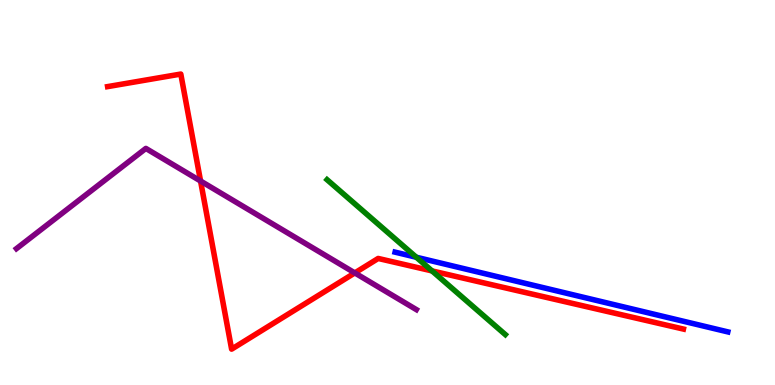[{'lines': ['blue', 'red'], 'intersections': []}, {'lines': ['green', 'red'], 'intersections': [{'x': 5.57, 'y': 2.96}]}, {'lines': ['purple', 'red'], 'intersections': [{'x': 2.59, 'y': 5.3}, {'x': 4.58, 'y': 2.91}]}, {'lines': ['blue', 'green'], 'intersections': [{'x': 5.37, 'y': 3.32}]}, {'lines': ['blue', 'purple'], 'intersections': []}, {'lines': ['green', 'purple'], 'intersections': []}]